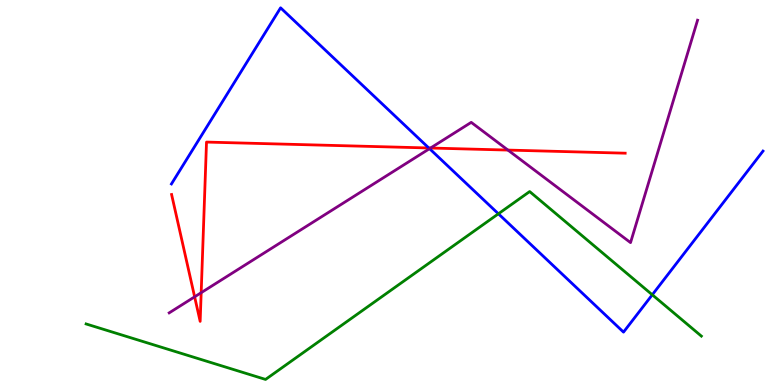[{'lines': ['blue', 'red'], 'intersections': [{'x': 5.53, 'y': 6.16}]}, {'lines': ['green', 'red'], 'intersections': []}, {'lines': ['purple', 'red'], 'intersections': [{'x': 2.51, 'y': 2.29}, {'x': 2.6, 'y': 2.4}, {'x': 5.56, 'y': 6.16}, {'x': 6.55, 'y': 6.1}]}, {'lines': ['blue', 'green'], 'intersections': [{'x': 6.43, 'y': 4.45}, {'x': 8.42, 'y': 2.34}]}, {'lines': ['blue', 'purple'], 'intersections': [{'x': 5.54, 'y': 6.14}]}, {'lines': ['green', 'purple'], 'intersections': []}]